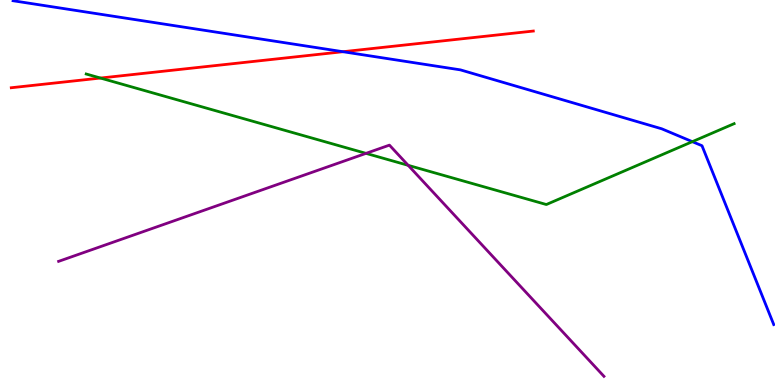[{'lines': ['blue', 'red'], 'intersections': [{'x': 4.43, 'y': 8.66}]}, {'lines': ['green', 'red'], 'intersections': [{'x': 1.3, 'y': 7.97}]}, {'lines': ['purple', 'red'], 'intersections': []}, {'lines': ['blue', 'green'], 'intersections': [{'x': 8.93, 'y': 6.32}]}, {'lines': ['blue', 'purple'], 'intersections': []}, {'lines': ['green', 'purple'], 'intersections': [{'x': 4.72, 'y': 6.02}, {'x': 5.27, 'y': 5.71}]}]